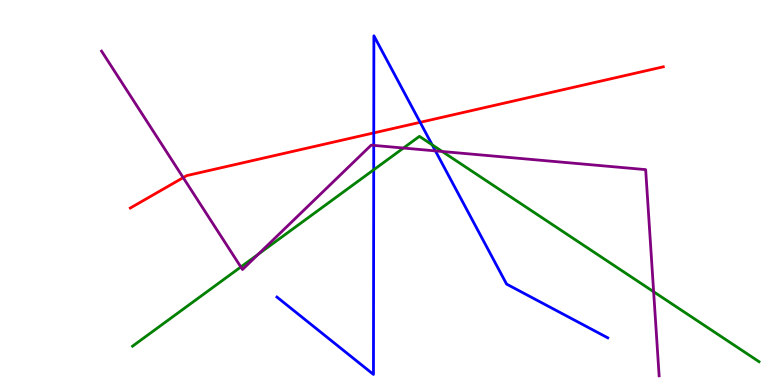[{'lines': ['blue', 'red'], 'intersections': [{'x': 4.82, 'y': 6.55}, {'x': 5.42, 'y': 6.82}]}, {'lines': ['green', 'red'], 'intersections': []}, {'lines': ['purple', 'red'], 'intersections': [{'x': 2.36, 'y': 5.39}]}, {'lines': ['blue', 'green'], 'intersections': [{'x': 4.82, 'y': 5.59}, {'x': 5.58, 'y': 6.24}]}, {'lines': ['blue', 'purple'], 'intersections': [{'x': 4.82, 'y': 6.22}, {'x': 5.62, 'y': 6.08}]}, {'lines': ['green', 'purple'], 'intersections': [{'x': 3.11, 'y': 3.07}, {'x': 3.33, 'y': 3.4}, {'x': 5.21, 'y': 6.15}, {'x': 5.71, 'y': 6.07}, {'x': 8.43, 'y': 2.42}]}]